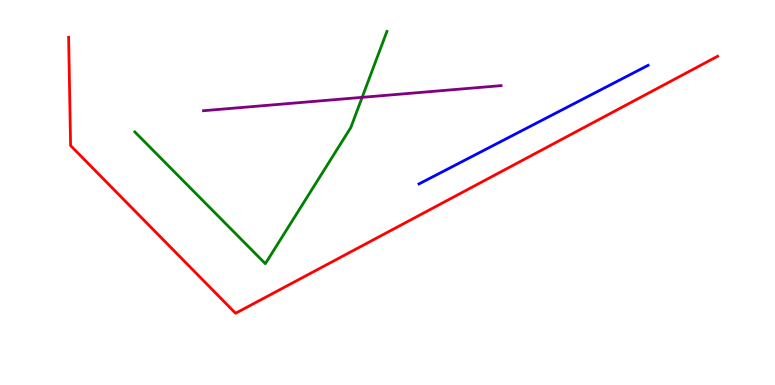[{'lines': ['blue', 'red'], 'intersections': []}, {'lines': ['green', 'red'], 'intersections': []}, {'lines': ['purple', 'red'], 'intersections': []}, {'lines': ['blue', 'green'], 'intersections': []}, {'lines': ['blue', 'purple'], 'intersections': []}, {'lines': ['green', 'purple'], 'intersections': [{'x': 4.67, 'y': 7.47}]}]